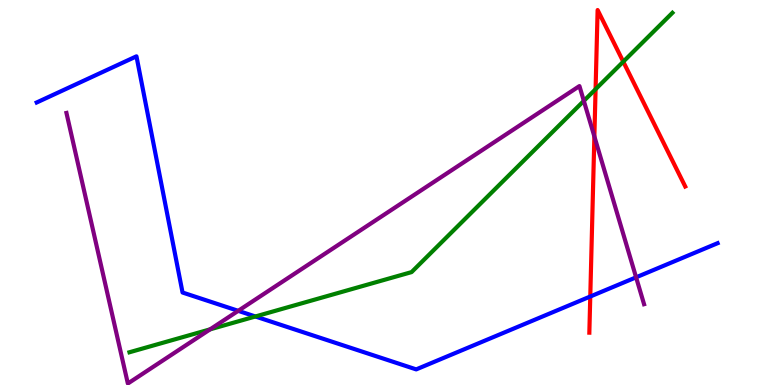[{'lines': ['blue', 'red'], 'intersections': [{'x': 7.62, 'y': 2.3}]}, {'lines': ['green', 'red'], 'intersections': [{'x': 7.68, 'y': 7.68}, {'x': 8.04, 'y': 8.4}]}, {'lines': ['purple', 'red'], 'intersections': [{'x': 7.67, 'y': 6.46}]}, {'lines': ['blue', 'green'], 'intersections': [{'x': 3.3, 'y': 1.78}]}, {'lines': ['blue', 'purple'], 'intersections': [{'x': 3.07, 'y': 1.93}, {'x': 8.21, 'y': 2.8}]}, {'lines': ['green', 'purple'], 'intersections': [{'x': 2.71, 'y': 1.45}, {'x': 7.53, 'y': 7.38}]}]